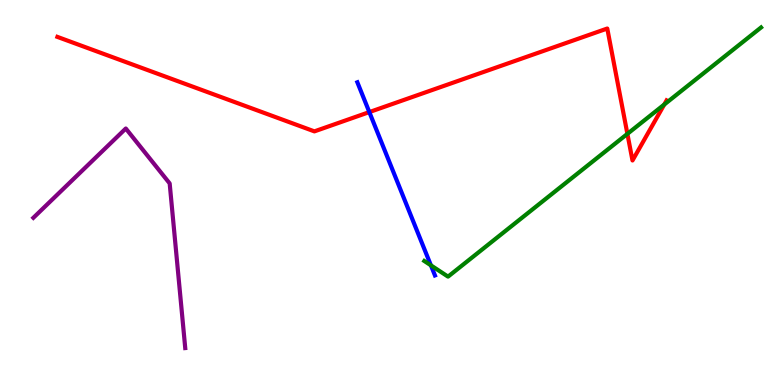[{'lines': ['blue', 'red'], 'intersections': [{'x': 4.77, 'y': 7.09}]}, {'lines': ['green', 'red'], 'intersections': [{'x': 8.1, 'y': 6.52}, {'x': 8.57, 'y': 7.29}]}, {'lines': ['purple', 'red'], 'intersections': []}, {'lines': ['blue', 'green'], 'intersections': [{'x': 5.56, 'y': 3.11}]}, {'lines': ['blue', 'purple'], 'intersections': []}, {'lines': ['green', 'purple'], 'intersections': []}]